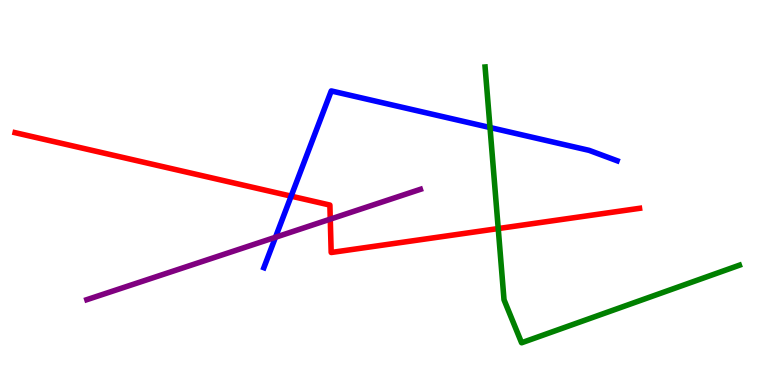[{'lines': ['blue', 'red'], 'intersections': [{'x': 3.76, 'y': 4.91}]}, {'lines': ['green', 'red'], 'intersections': [{'x': 6.43, 'y': 4.06}]}, {'lines': ['purple', 'red'], 'intersections': [{'x': 4.26, 'y': 4.31}]}, {'lines': ['blue', 'green'], 'intersections': [{'x': 6.32, 'y': 6.69}]}, {'lines': ['blue', 'purple'], 'intersections': [{'x': 3.55, 'y': 3.84}]}, {'lines': ['green', 'purple'], 'intersections': []}]